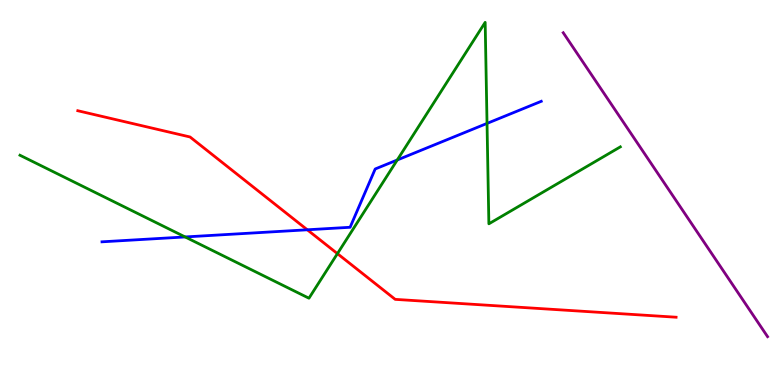[{'lines': ['blue', 'red'], 'intersections': [{'x': 3.97, 'y': 4.03}]}, {'lines': ['green', 'red'], 'intersections': [{'x': 4.35, 'y': 3.41}]}, {'lines': ['purple', 'red'], 'intersections': []}, {'lines': ['blue', 'green'], 'intersections': [{'x': 2.39, 'y': 3.85}, {'x': 5.13, 'y': 5.84}, {'x': 6.28, 'y': 6.79}]}, {'lines': ['blue', 'purple'], 'intersections': []}, {'lines': ['green', 'purple'], 'intersections': []}]